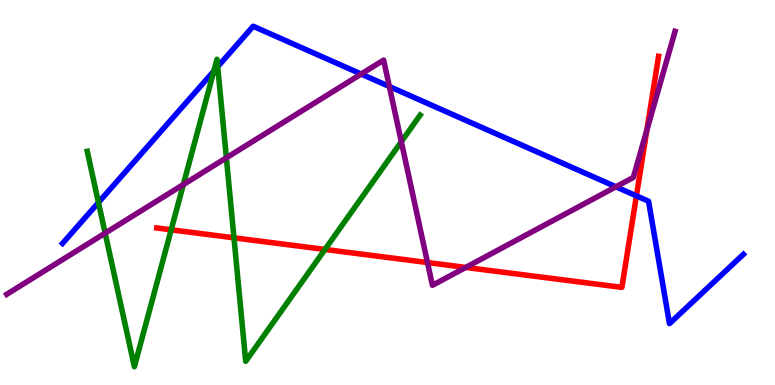[{'lines': ['blue', 'red'], 'intersections': [{'x': 8.21, 'y': 4.91}]}, {'lines': ['green', 'red'], 'intersections': [{'x': 2.21, 'y': 4.03}, {'x': 3.02, 'y': 3.82}, {'x': 4.19, 'y': 3.52}]}, {'lines': ['purple', 'red'], 'intersections': [{'x': 5.52, 'y': 3.18}, {'x': 6.01, 'y': 3.05}, {'x': 8.35, 'y': 6.62}]}, {'lines': ['blue', 'green'], 'intersections': [{'x': 1.27, 'y': 4.74}, {'x': 2.76, 'y': 8.15}, {'x': 2.81, 'y': 8.27}]}, {'lines': ['blue', 'purple'], 'intersections': [{'x': 4.66, 'y': 8.08}, {'x': 5.02, 'y': 7.75}, {'x': 7.95, 'y': 5.15}]}, {'lines': ['green', 'purple'], 'intersections': [{'x': 1.36, 'y': 3.94}, {'x': 2.37, 'y': 5.21}, {'x': 2.92, 'y': 5.9}, {'x': 5.18, 'y': 6.32}]}]